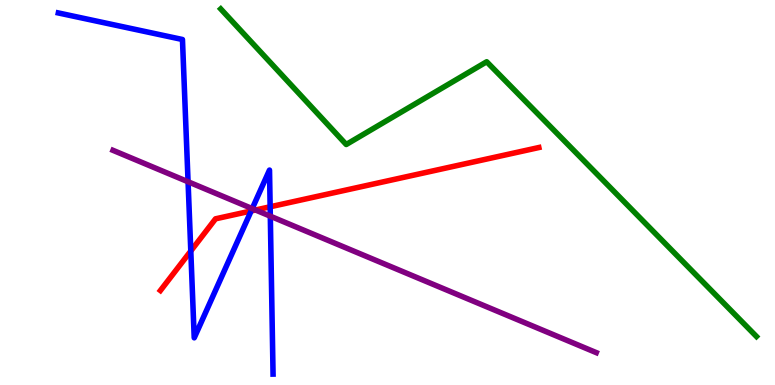[{'lines': ['blue', 'red'], 'intersections': [{'x': 2.46, 'y': 3.48}, {'x': 3.24, 'y': 4.52}, {'x': 3.49, 'y': 4.63}]}, {'lines': ['green', 'red'], 'intersections': []}, {'lines': ['purple', 'red'], 'intersections': [{'x': 3.3, 'y': 4.55}]}, {'lines': ['blue', 'green'], 'intersections': []}, {'lines': ['blue', 'purple'], 'intersections': [{'x': 2.43, 'y': 5.28}, {'x': 3.25, 'y': 4.58}, {'x': 3.49, 'y': 4.38}]}, {'lines': ['green', 'purple'], 'intersections': []}]